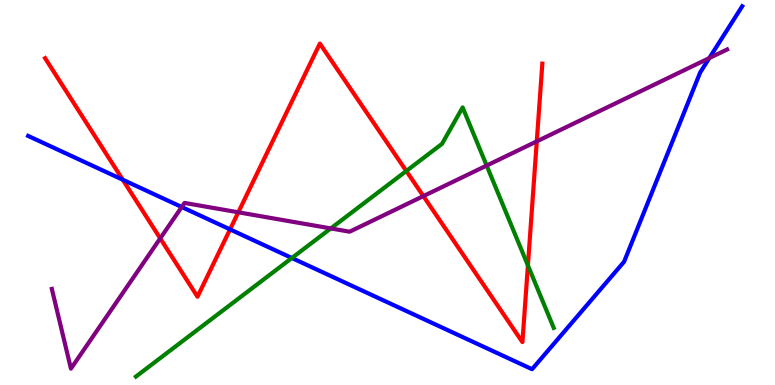[{'lines': ['blue', 'red'], 'intersections': [{'x': 1.58, 'y': 5.33}, {'x': 2.97, 'y': 4.04}]}, {'lines': ['green', 'red'], 'intersections': [{'x': 5.24, 'y': 5.56}, {'x': 6.81, 'y': 3.11}]}, {'lines': ['purple', 'red'], 'intersections': [{'x': 2.07, 'y': 3.81}, {'x': 3.07, 'y': 4.49}, {'x': 5.46, 'y': 4.91}, {'x': 6.93, 'y': 6.33}]}, {'lines': ['blue', 'green'], 'intersections': [{'x': 3.77, 'y': 3.3}]}, {'lines': ['blue', 'purple'], 'intersections': [{'x': 2.34, 'y': 4.62}, {'x': 9.15, 'y': 8.49}]}, {'lines': ['green', 'purple'], 'intersections': [{'x': 4.27, 'y': 4.07}, {'x': 6.28, 'y': 5.7}]}]